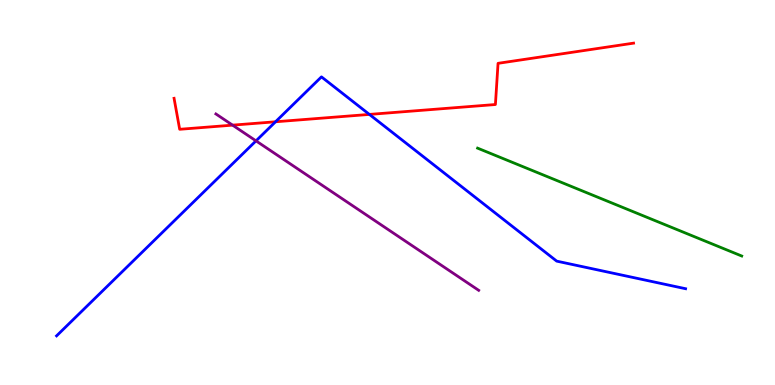[{'lines': ['blue', 'red'], 'intersections': [{'x': 3.56, 'y': 6.84}, {'x': 4.77, 'y': 7.03}]}, {'lines': ['green', 'red'], 'intersections': []}, {'lines': ['purple', 'red'], 'intersections': [{'x': 3.0, 'y': 6.75}]}, {'lines': ['blue', 'green'], 'intersections': []}, {'lines': ['blue', 'purple'], 'intersections': [{'x': 3.3, 'y': 6.34}]}, {'lines': ['green', 'purple'], 'intersections': []}]